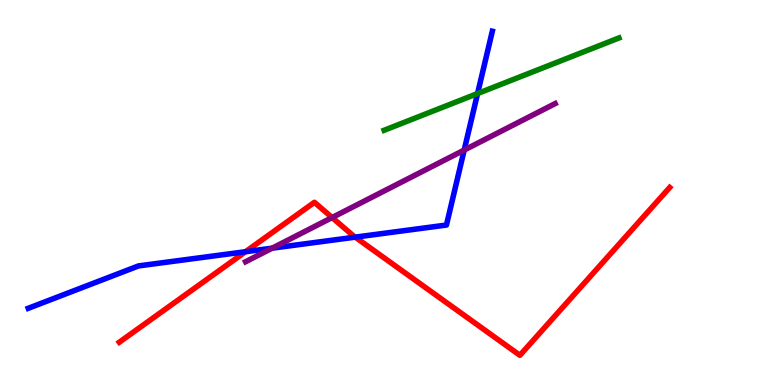[{'lines': ['blue', 'red'], 'intersections': [{'x': 3.17, 'y': 3.46}, {'x': 4.58, 'y': 3.84}]}, {'lines': ['green', 'red'], 'intersections': []}, {'lines': ['purple', 'red'], 'intersections': [{'x': 4.29, 'y': 4.35}]}, {'lines': ['blue', 'green'], 'intersections': [{'x': 6.16, 'y': 7.57}]}, {'lines': ['blue', 'purple'], 'intersections': [{'x': 3.51, 'y': 3.55}, {'x': 5.99, 'y': 6.1}]}, {'lines': ['green', 'purple'], 'intersections': []}]